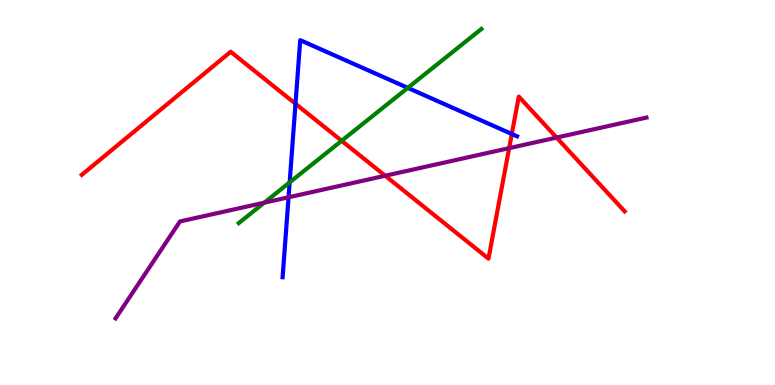[{'lines': ['blue', 'red'], 'intersections': [{'x': 3.81, 'y': 7.3}, {'x': 6.6, 'y': 6.52}]}, {'lines': ['green', 'red'], 'intersections': [{'x': 4.41, 'y': 6.34}]}, {'lines': ['purple', 'red'], 'intersections': [{'x': 4.97, 'y': 5.44}, {'x': 6.57, 'y': 6.15}, {'x': 7.18, 'y': 6.43}]}, {'lines': ['blue', 'green'], 'intersections': [{'x': 3.74, 'y': 5.26}, {'x': 5.26, 'y': 7.72}]}, {'lines': ['blue', 'purple'], 'intersections': [{'x': 3.72, 'y': 4.88}]}, {'lines': ['green', 'purple'], 'intersections': [{'x': 3.41, 'y': 4.74}]}]